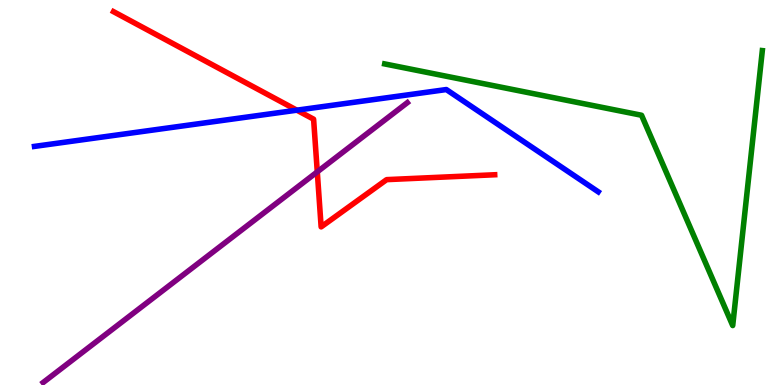[{'lines': ['blue', 'red'], 'intersections': [{'x': 3.83, 'y': 7.14}]}, {'lines': ['green', 'red'], 'intersections': []}, {'lines': ['purple', 'red'], 'intersections': [{'x': 4.09, 'y': 5.54}]}, {'lines': ['blue', 'green'], 'intersections': []}, {'lines': ['blue', 'purple'], 'intersections': []}, {'lines': ['green', 'purple'], 'intersections': []}]